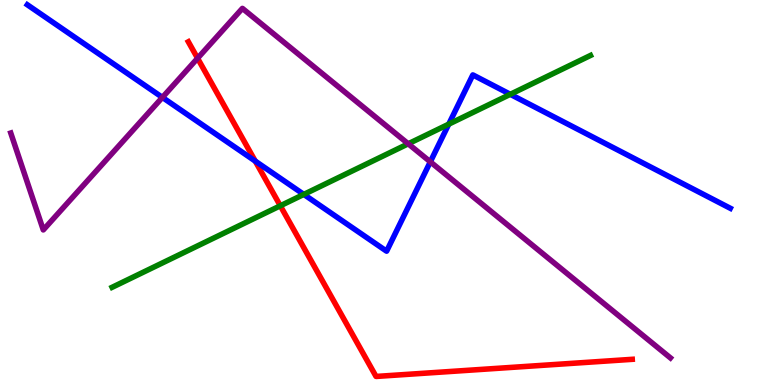[{'lines': ['blue', 'red'], 'intersections': [{'x': 3.29, 'y': 5.82}]}, {'lines': ['green', 'red'], 'intersections': [{'x': 3.62, 'y': 4.65}]}, {'lines': ['purple', 'red'], 'intersections': [{'x': 2.55, 'y': 8.49}]}, {'lines': ['blue', 'green'], 'intersections': [{'x': 3.92, 'y': 4.95}, {'x': 5.79, 'y': 6.78}, {'x': 6.58, 'y': 7.55}]}, {'lines': ['blue', 'purple'], 'intersections': [{'x': 2.1, 'y': 7.47}, {'x': 5.55, 'y': 5.8}]}, {'lines': ['green', 'purple'], 'intersections': [{'x': 5.27, 'y': 6.27}]}]